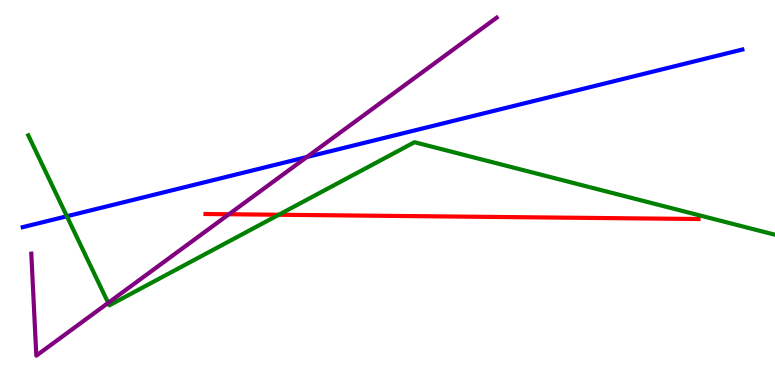[{'lines': ['blue', 'red'], 'intersections': []}, {'lines': ['green', 'red'], 'intersections': [{'x': 3.6, 'y': 4.42}]}, {'lines': ['purple', 'red'], 'intersections': [{'x': 2.95, 'y': 4.44}]}, {'lines': ['blue', 'green'], 'intersections': [{'x': 0.863, 'y': 4.38}]}, {'lines': ['blue', 'purple'], 'intersections': [{'x': 3.96, 'y': 5.92}]}, {'lines': ['green', 'purple'], 'intersections': [{'x': 1.4, 'y': 2.13}]}]